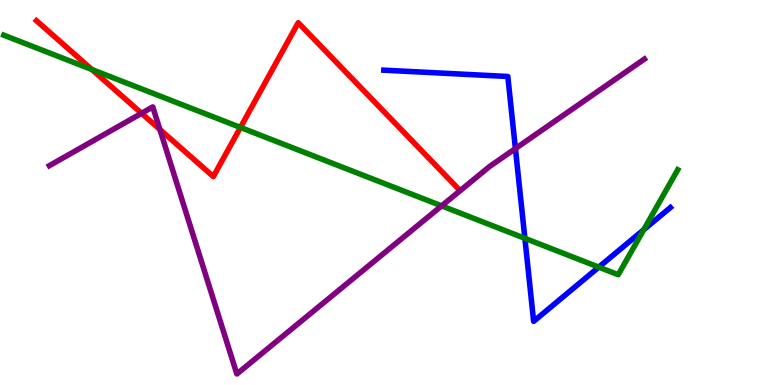[{'lines': ['blue', 'red'], 'intersections': []}, {'lines': ['green', 'red'], 'intersections': [{'x': 1.19, 'y': 8.19}, {'x': 3.1, 'y': 6.69}]}, {'lines': ['purple', 'red'], 'intersections': [{'x': 1.83, 'y': 7.06}, {'x': 2.06, 'y': 6.64}]}, {'lines': ['blue', 'green'], 'intersections': [{'x': 6.77, 'y': 3.81}, {'x': 7.73, 'y': 3.06}, {'x': 8.31, 'y': 4.03}]}, {'lines': ['blue', 'purple'], 'intersections': [{'x': 6.65, 'y': 6.14}]}, {'lines': ['green', 'purple'], 'intersections': [{'x': 5.7, 'y': 4.65}]}]